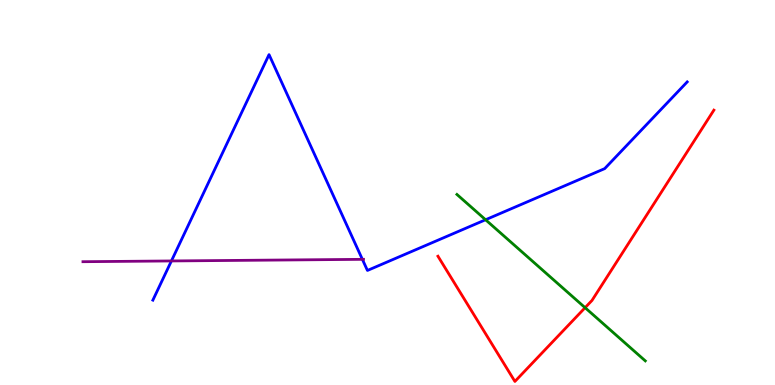[{'lines': ['blue', 'red'], 'intersections': []}, {'lines': ['green', 'red'], 'intersections': [{'x': 7.55, 'y': 2.01}]}, {'lines': ['purple', 'red'], 'intersections': []}, {'lines': ['blue', 'green'], 'intersections': [{'x': 6.27, 'y': 4.29}]}, {'lines': ['blue', 'purple'], 'intersections': [{'x': 2.21, 'y': 3.22}, {'x': 4.68, 'y': 3.26}]}, {'lines': ['green', 'purple'], 'intersections': []}]